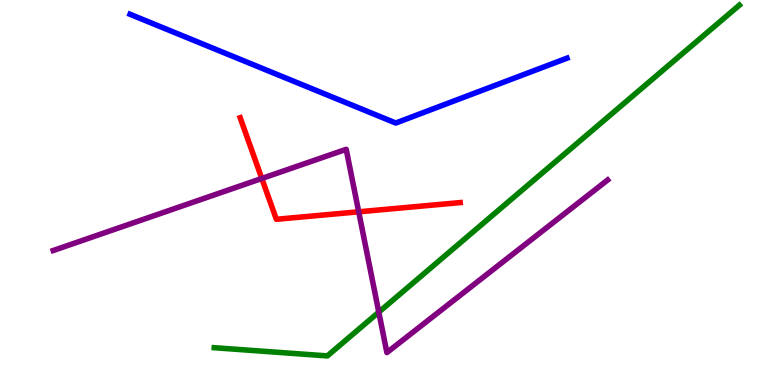[{'lines': ['blue', 'red'], 'intersections': []}, {'lines': ['green', 'red'], 'intersections': []}, {'lines': ['purple', 'red'], 'intersections': [{'x': 3.38, 'y': 5.36}, {'x': 4.63, 'y': 4.5}]}, {'lines': ['blue', 'green'], 'intersections': []}, {'lines': ['blue', 'purple'], 'intersections': []}, {'lines': ['green', 'purple'], 'intersections': [{'x': 4.89, 'y': 1.89}]}]